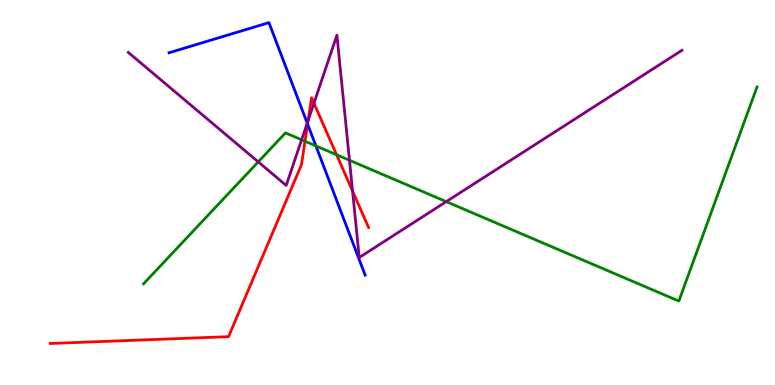[{'lines': ['blue', 'red'], 'intersections': [{'x': 3.97, 'y': 6.78}]}, {'lines': ['green', 'red'], 'intersections': [{'x': 3.94, 'y': 6.33}, {'x': 4.34, 'y': 5.98}]}, {'lines': ['purple', 'red'], 'intersections': [{'x': 3.98, 'y': 6.87}, {'x': 4.05, 'y': 7.32}, {'x': 4.55, 'y': 5.04}]}, {'lines': ['blue', 'green'], 'intersections': [{'x': 4.08, 'y': 6.21}]}, {'lines': ['blue', 'purple'], 'intersections': [{'x': 3.96, 'y': 6.8}]}, {'lines': ['green', 'purple'], 'intersections': [{'x': 3.33, 'y': 5.8}, {'x': 3.89, 'y': 6.37}, {'x': 4.51, 'y': 5.84}, {'x': 5.76, 'y': 4.76}]}]